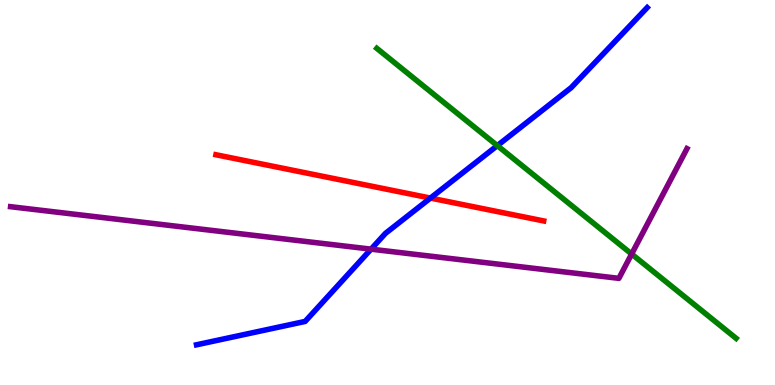[{'lines': ['blue', 'red'], 'intersections': [{'x': 5.55, 'y': 4.86}]}, {'lines': ['green', 'red'], 'intersections': []}, {'lines': ['purple', 'red'], 'intersections': []}, {'lines': ['blue', 'green'], 'intersections': [{'x': 6.42, 'y': 6.22}]}, {'lines': ['blue', 'purple'], 'intersections': [{'x': 4.79, 'y': 3.53}]}, {'lines': ['green', 'purple'], 'intersections': [{'x': 8.15, 'y': 3.4}]}]